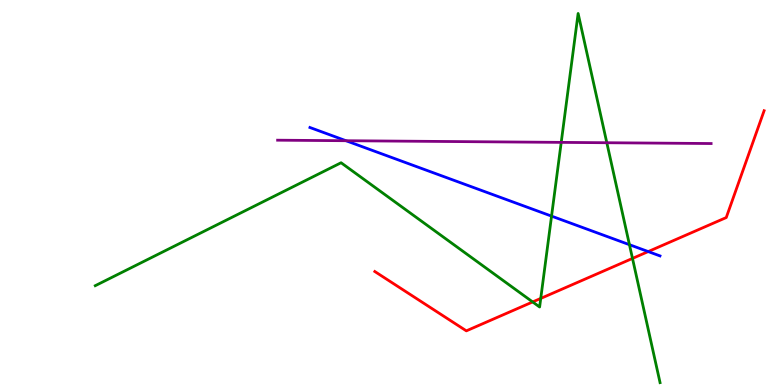[{'lines': ['blue', 'red'], 'intersections': [{'x': 8.36, 'y': 3.47}]}, {'lines': ['green', 'red'], 'intersections': [{'x': 6.87, 'y': 2.16}, {'x': 6.98, 'y': 2.25}, {'x': 8.16, 'y': 3.29}]}, {'lines': ['purple', 'red'], 'intersections': []}, {'lines': ['blue', 'green'], 'intersections': [{'x': 7.12, 'y': 4.39}, {'x': 8.12, 'y': 3.64}]}, {'lines': ['blue', 'purple'], 'intersections': [{'x': 4.46, 'y': 6.34}]}, {'lines': ['green', 'purple'], 'intersections': [{'x': 7.24, 'y': 6.3}, {'x': 7.83, 'y': 6.29}]}]